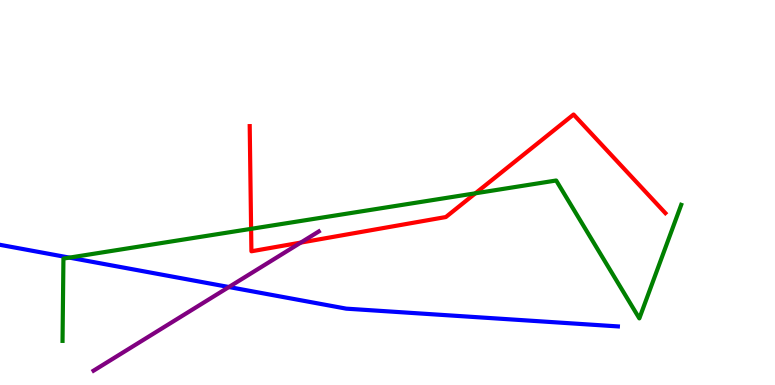[{'lines': ['blue', 'red'], 'intersections': []}, {'lines': ['green', 'red'], 'intersections': [{'x': 3.24, 'y': 4.06}, {'x': 6.13, 'y': 4.98}]}, {'lines': ['purple', 'red'], 'intersections': [{'x': 3.88, 'y': 3.7}]}, {'lines': ['blue', 'green'], 'intersections': [{'x': 0.896, 'y': 3.31}]}, {'lines': ['blue', 'purple'], 'intersections': [{'x': 2.95, 'y': 2.54}]}, {'lines': ['green', 'purple'], 'intersections': []}]